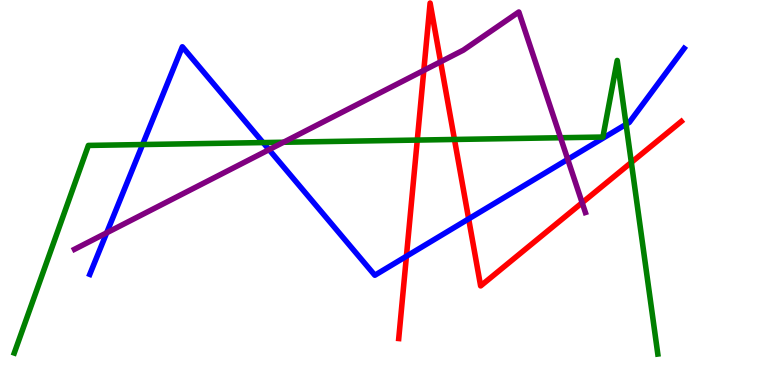[{'lines': ['blue', 'red'], 'intersections': [{'x': 5.24, 'y': 3.34}, {'x': 6.05, 'y': 4.31}]}, {'lines': ['green', 'red'], 'intersections': [{'x': 5.38, 'y': 6.36}, {'x': 5.86, 'y': 6.38}, {'x': 8.15, 'y': 5.78}]}, {'lines': ['purple', 'red'], 'intersections': [{'x': 5.47, 'y': 8.17}, {'x': 5.69, 'y': 8.4}, {'x': 7.51, 'y': 4.73}]}, {'lines': ['blue', 'green'], 'intersections': [{'x': 1.84, 'y': 6.25}, {'x': 3.39, 'y': 6.3}, {'x': 8.08, 'y': 6.77}]}, {'lines': ['blue', 'purple'], 'intersections': [{'x': 1.38, 'y': 3.95}, {'x': 3.47, 'y': 6.11}, {'x': 7.33, 'y': 5.86}]}, {'lines': ['green', 'purple'], 'intersections': [{'x': 3.66, 'y': 6.31}, {'x': 7.23, 'y': 6.42}]}]